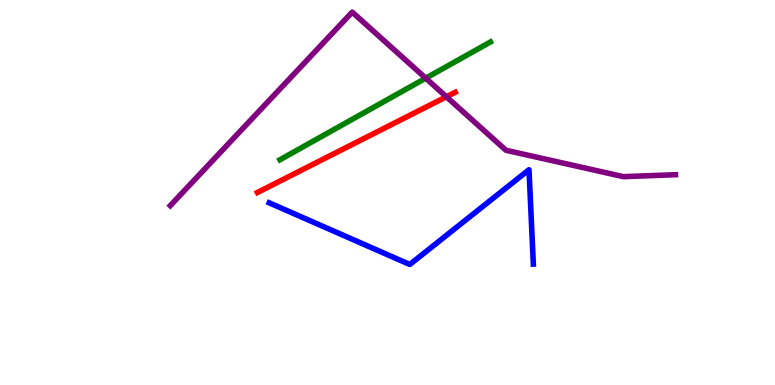[{'lines': ['blue', 'red'], 'intersections': []}, {'lines': ['green', 'red'], 'intersections': []}, {'lines': ['purple', 'red'], 'intersections': [{'x': 5.76, 'y': 7.49}]}, {'lines': ['blue', 'green'], 'intersections': []}, {'lines': ['blue', 'purple'], 'intersections': []}, {'lines': ['green', 'purple'], 'intersections': [{'x': 5.49, 'y': 7.97}]}]